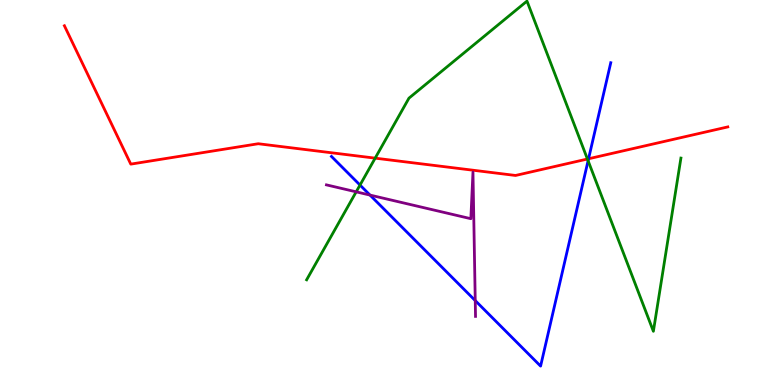[{'lines': ['blue', 'red'], 'intersections': [{'x': 7.59, 'y': 5.88}]}, {'lines': ['green', 'red'], 'intersections': [{'x': 4.84, 'y': 5.89}, {'x': 7.58, 'y': 5.87}]}, {'lines': ['purple', 'red'], 'intersections': []}, {'lines': ['blue', 'green'], 'intersections': [{'x': 4.65, 'y': 5.19}, {'x': 7.59, 'y': 5.82}]}, {'lines': ['blue', 'purple'], 'intersections': [{'x': 4.77, 'y': 4.93}, {'x': 6.13, 'y': 2.19}]}, {'lines': ['green', 'purple'], 'intersections': [{'x': 4.6, 'y': 5.02}]}]